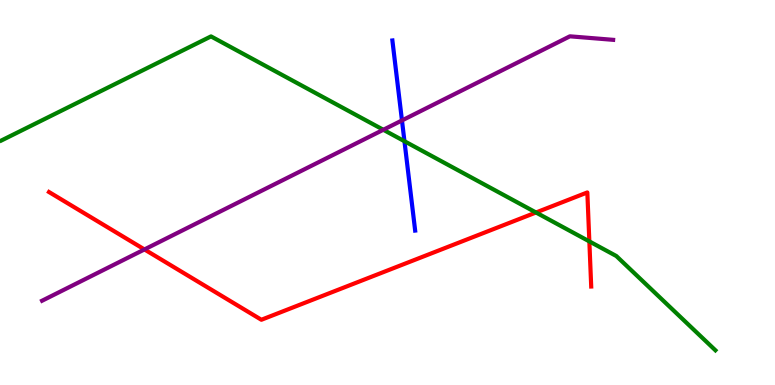[{'lines': ['blue', 'red'], 'intersections': []}, {'lines': ['green', 'red'], 'intersections': [{'x': 6.92, 'y': 4.48}, {'x': 7.6, 'y': 3.73}]}, {'lines': ['purple', 'red'], 'intersections': [{'x': 1.86, 'y': 3.52}]}, {'lines': ['blue', 'green'], 'intersections': [{'x': 5.22, 'y': 6.33}]}, {'lines': ['blue', 'purple'], 'intersections': [{'x': 5.19, 'y': 6.87}]}, {'lines': ['green', 'purple'], 'intersections': [{'x': 4.95, 'y': 6.63}]}]